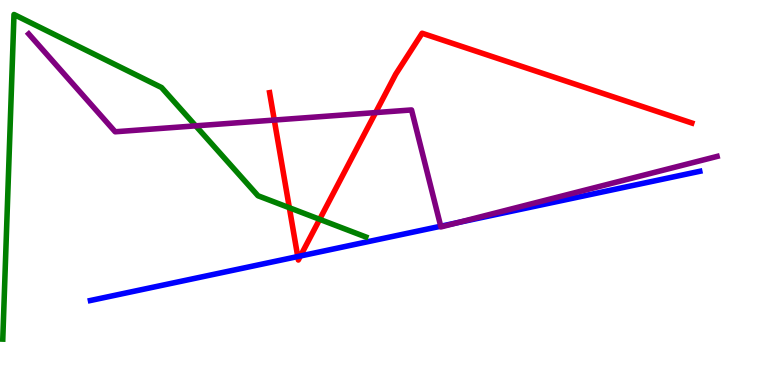[{'lines': ['blue', 'red'], 'intersections': [{'x': 3.84, 'y': 3.34}, {'x': 3.88, 'y': 3.35}]}, {'lines': ['green', 'red'], 'intersections': [{'x': 3.73, 'y': 4.6}, {'x': 4.12, 'y': 4.3}]}, {'lines': ['purple', 'red'], 'intersections': [{'x': 3.54, 'y': 6.88}, {'x': 4.85, 'y': 7.08}]}, {'lines': ['blue', 'green'], 'intersections': []}, {'lines': ['blue', 'purple'], 'intersections': [{'x': 5.69, 'y': 4.12}, {'x': 5.91, 'y': 4.22}]}, {'lines': ['green', 'purple'], 'intersections': [{'x': 2.53, 'y': 6.73}]}]